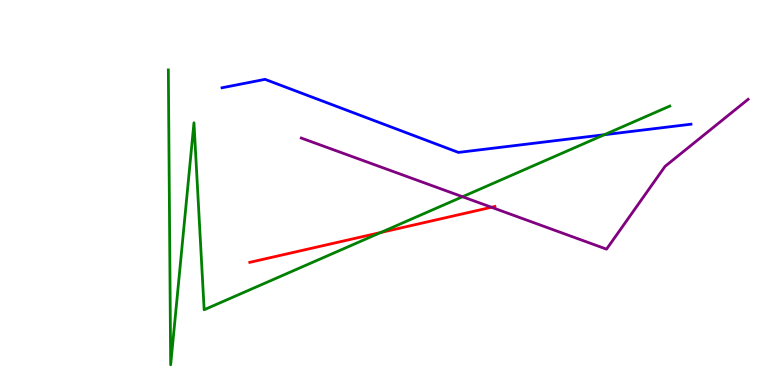[{'lines': ['blue', 'red'], 'intersections': []}, {'lines': ['green', 'red'], 'intersections': [{'x': 4.91, 'y': 3.96}]}, {'lines': ['purple', 'red'], 'intersections': [{'x': 6.34, 'y': 4.62}]}, {'lines': ['blue', 'green'], 'intersections': [{'x': 7.8, 'y': 6.5}]}, {'lines': ['blue', 'purple'], 'intersections': []}, {'lines': ['green', 'purple'], 'intersections': [{'x': 5.97, 'y': 4.89}]}]